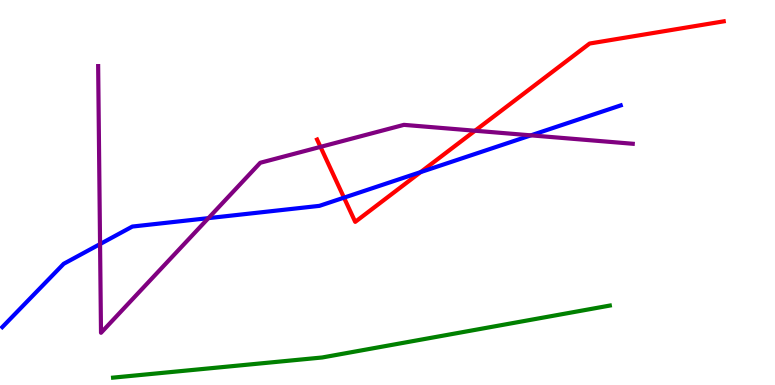[{'lines': ['blue', 'red'], 'intersections': [{'x': 4.44, 'y': 4.87}, {'x': 5.43, 'y': 5.53}]}, {'lines': ['green', 'red'], 'intersections': []}, {'lines': ['purple', 'red'], 'intersections': [{'x': 4.14, 'y': 6.18}, {'x': 6.13, 'y': 6.6}]}, {'lines': ['blue', 'green'], 'intersections': []}, {'lines': ['blue', 'purple'], 'intersections': [{'x': 1.29, 'y': 3.66}, {'x': 2.69, 'y': 4.33}, {'x': 6.85, 'y': 6.48}]}, {'lines': ['green', 'purple'], 'intersections': []}]